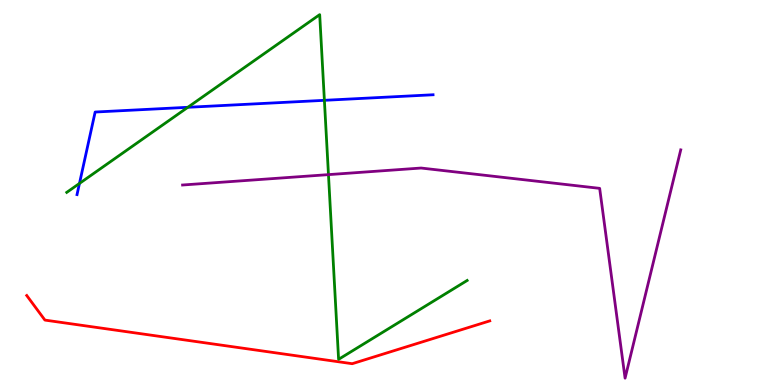[{'lines': ['blue', 'red'], 'intersections': []}, {'lines': ['green', 'red'], 'intersections': []}, {'lines': ['purple', 'red'], 'intersections': []}, {'lines': ['blue', 'green'], 'intersections': [{'x': 1.03, 'y': 5.24}, {'x': 2.42, 'y': 7.21}, {'x': 4.19, 'y': 7.39}]}, {'lines': ['blue', 'purple'], 'intersections': []}, {'lines': ['green', 'purple'], 'intersections': [{'x': 4.24, 'y': 5.46}]}]